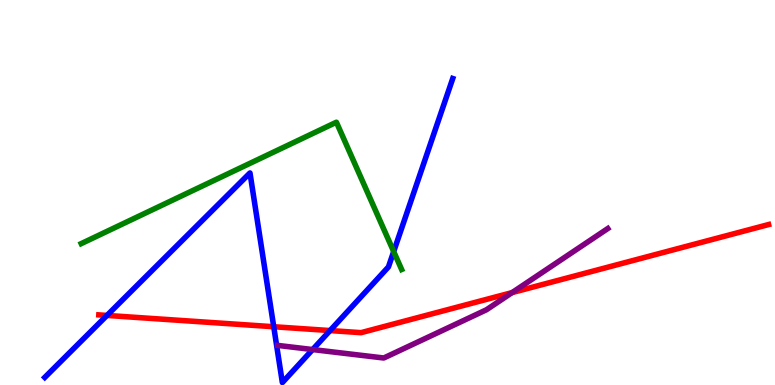[{'lines': ['blue', 'red'], 'intersections': [{'x': 1.38, 'y': 1.81}, {'x': 3.53, 'y': 1.51}, {'x': 4.26, 'y': 1.41}]}, {'lines': ['green', 'red'], 'intersections': []}, {'lines': ['purple', 'red'], 'intersections': [{'x': 6.61, 'y': 2.4}]}, {'lines': ['blue', 'green'], 'intersections': [{'x': 5.08, 'y': 3.47}]}, {'lines': ['blue', 'purple'], 'intersections': [{'x': 4.03, 'y': 0.921}]}, {'lines': ['green', 'purple'], 'intersections': []}]